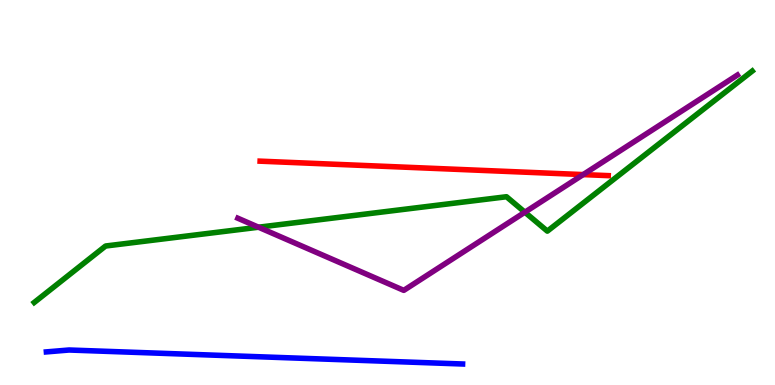[{'lines': ['blue', 'red'], 'intersections': []}, {'lines': ['green', 'red'], 'intersections': []}, {'lines': ['purple', 'red'], 'intersections': [{'x': 7.52, 'y': 5.47}]}, {'lines': ['blue', 'green'], 'intersections': []}, {'lines': ['blue', 'purple'], 'intersections': []}, {'lines': ['green', 'purple'], 'intersections': [{'x': 3.34, 'y': 4.1}, {'x': 6.77, 'y': 4.49}]}]